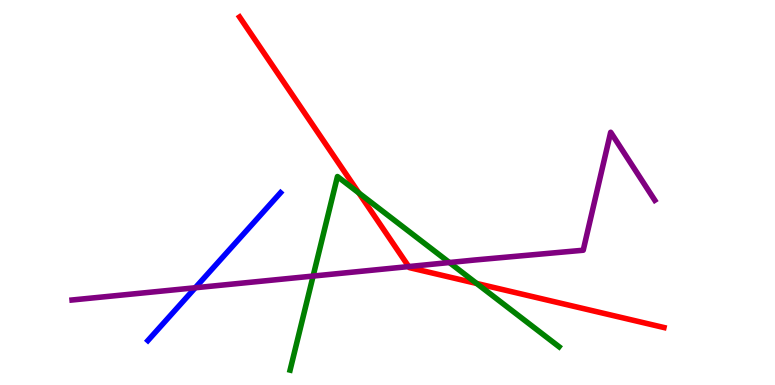[{'lines': ['blue', 'red'], 'intersections': []}, {'lines': ['green', 'red'], 'intersections': [{'x': 4.63, 'y': 4.99}, {'x': 6.15, 'y': 2.64}]}, {'lines': ['purple', 'red'], 'intersections': [{'x': 5.27, 'y': 3.08}]}, {'lines': ['blue', 'green'], 'intersections': []}, {'lines': ['blue', 'purple'], 'intersections': [{'x': 2.52, 'y': 2.53}]}, {'lines': ['green', 'purple'], 'intersections': [{'x': 4.04, 'y': 2.83}, {'x': 5.8, 'y': 3.18}]}]